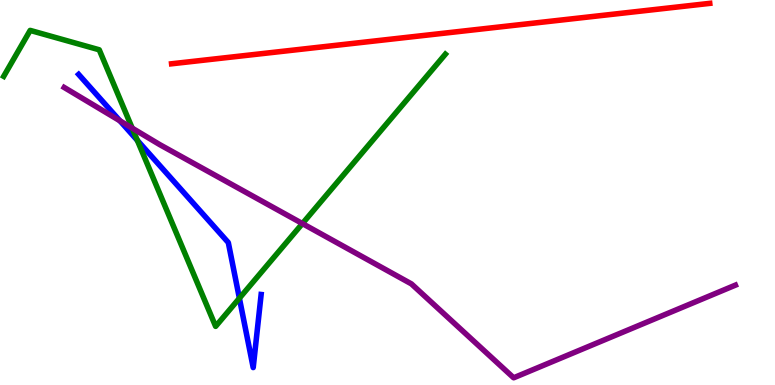[{'lines': ['blue', 'red'], 'intersections': []}, {'lines': ['green', 'red'], 'intersections': []}, {'lines': ['purple', 'red'], 'intersections': []}, {'lines': ['blue', 'green'], 'intersections': [{'x': 1.77, 'y': 6.35}, {'x': 3.09, 'y': 2.25}]}, {'lines': ['blue', 'purple'], 'intersections': [{'x': 1.55, 'y': 6.86}]}, {'lines': ['green', 'purple'], 'intersections': [{'x': 1.71, 'y': 6.67}, {'x': 3.9, 'y': 4.19}]}]